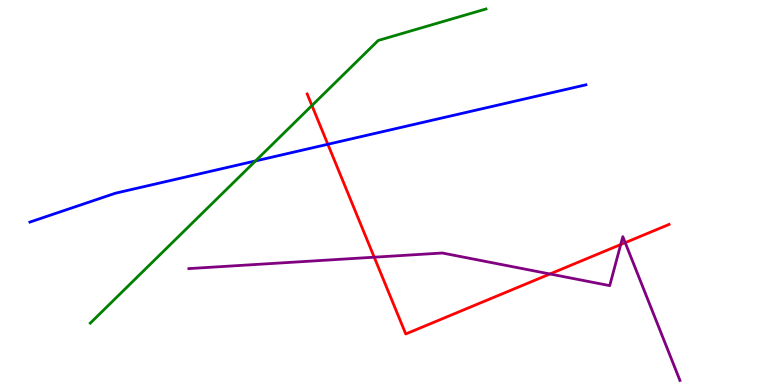[{'lines': ['blue', 'red'], 'intersections': [{'x': 4.23, 'y': 6.25}]}, {'lines': ['green', 'red'], 'intersections': [{'x': 4.02, 'y': 7.26}]}, {'lines': ['purple', 'red'], 'intersections': [{'x': 4.83, 'y': 3.32}, {'x': 7.1, 'y': 2.88}, {'x': 8.01, 'y': 3.65}, {'x': 8.07, 'y': 3.7}]}, {'lines': ['blue', 'green'], 'intersections': [{'x': 3.3, 'y': 5.82}]}, {'lines': ['blue', 'purple'], 'intersections': []}, {'lines': ['green', 'purple'], 'intersections': []}]